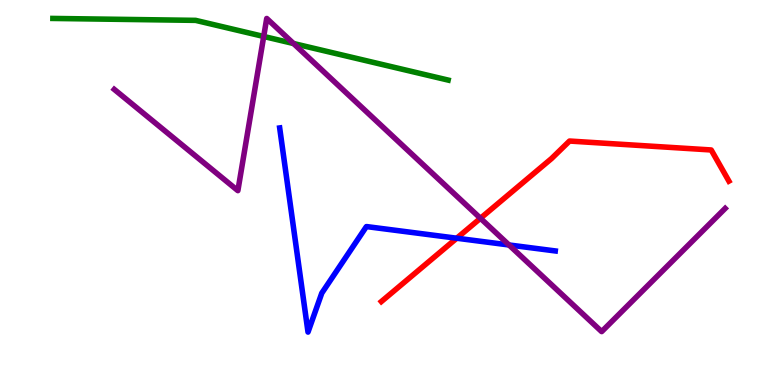[{'lines': ['blue', 'red'], 'intersections': [{'x': 5.89, 'y': 3.81}]}, {'lines': ['green', 'red'], 'intersections': []}, {'lines': ['purple', 'red'], 'intersections': [{'x': 6.2, 'y': 4.33}]}, {'lines': ['blue', 'green'], 'intersections': []}, {'lines': ['blue', 'purple'], 'intersections': [{'x': 6.57, 'y': 3.64}]}, {'lines': ['green', 'purple'], 'intersections': [{'x': 3.4, 'y': 9.05}, {'x': 3.79, 'y': 8.87}]}]